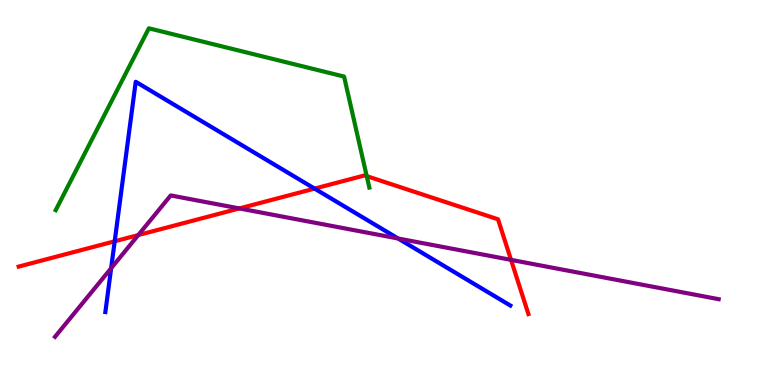[{'lines': ['blue', 'red'], 'intersections': [{'x': 1.48, 'y': 3.73}, {'x': 4.06, 'y': 5.1}]}, {'lines': ['green', 'red'], 'intersections': [{'x': 4.73, 'y': 5.43}]}, {'lines': ['purple', 'red'], 'intersections': [{'x': 1.78, 'y': 3.89}, {'x': 3.09, 'y': 4.59}, {'x': 6.59, 'y': 3.25}]}, {'lines': ['blue', 'green'], 'intersections': []}, {'lines': ['blue', 'purple'], 'intersections': [{'x': 1.43, 'y': 3.03}, {'x': 5.14, 'y': 3.81}]}, {'lines': ['green', 'purple'], 'intersections': []}]